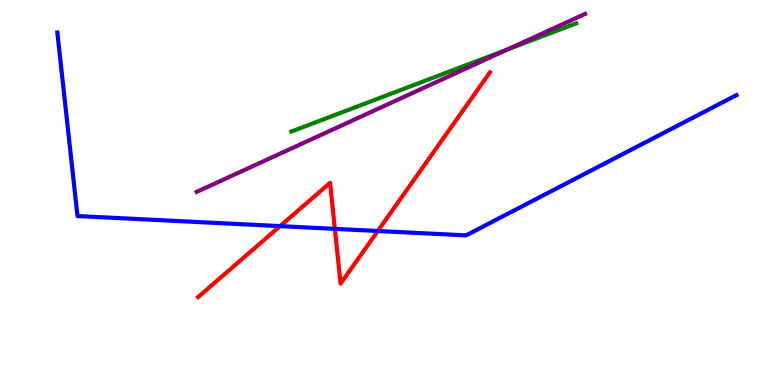[{'lines': ['blue', 'red'], 'intersections': [{'x': 3.61, 'y': 4.13}, {'x': 4.32, 'y': 4.06}, {'x': 4.87, 'y': 4.0}]}, {'lines': ['green', 'red'], 'intersections': []}, {'lines': ['purple', 'red'], 'intersections': []}, {'lines': ['blue', 'green'], 'intersections': []}, {'lines': ['blue', 'purple'], 'intersections': []}, {'lines': ['green', 'purple'], 'intersections': [{'x': 6.55, 'y': 8.72}]}]